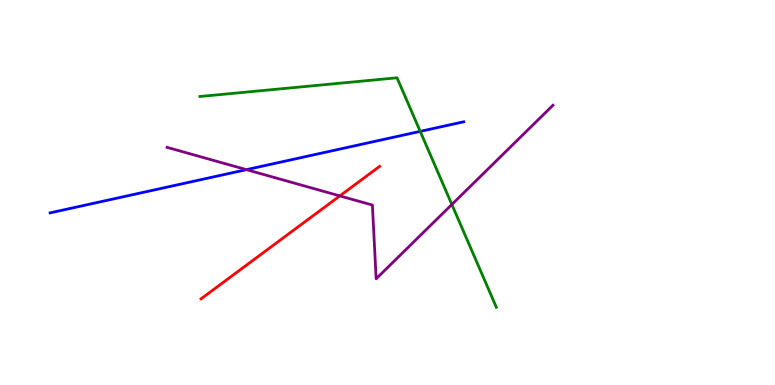[{'lines': ['blue', 'red'], 'intersections': []}, {'lines': ['green', 'red'], 'intersections': []}, {'lines': ['purple', 'red'], 'intersections': [{'x': 4.38, 'y': 4.91}]}, {'lines': ['blue', 'green'], 'intersections': [{'x': 5.42, 'y': 6.59}]}, {'lines': ['blue', 'purple'], 'intersections': [{'x': 3.18, 'y': 5.59}]}, {'lines': ['green', 'purple'], 'intersections': [{'x': 5.83, 'y': 4.69}]}]